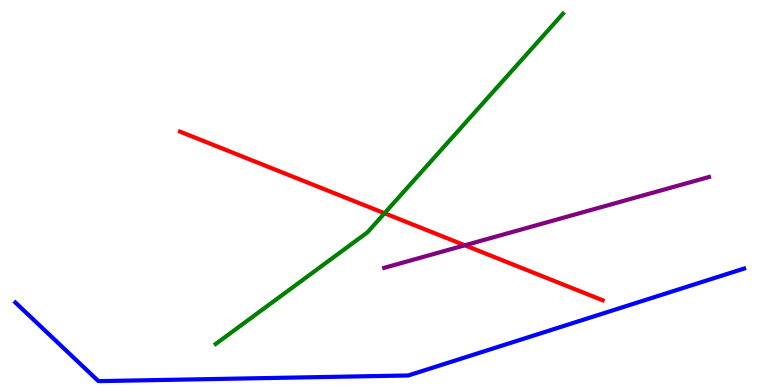[{'lines': ['blue', 'red'], 'intersections': []}, {'lines': ['green', 'red'], 'intersections': [{'x': 4.96, 'y': 4.46}]}, {'lines': ['purple', 'red'], 'intersections': [{'x': 6.0, 'y': 3.63}]}, {'lines': ['blue', 'green'], 'intersections': []}, {'lines': ['blue', 'purple'], 'intersections': []}, {'lines': ['green', 'purple'], 'intersections': []}]